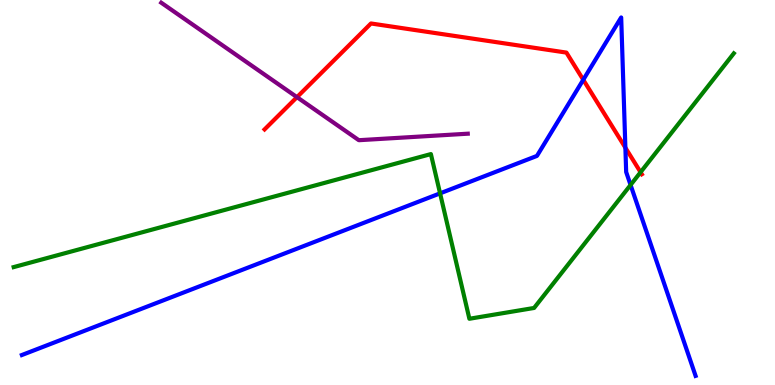[{'lines': ['blue', 'red'], 'intersections': [{'x': 7.53, 'y': 7.93}, {'x': 8.07, 'y': 6.16}]}, {'lines': ['green', 'red'], 'intersections': [{'x': 8.27, 'y': 5.53}]}, {'lines': ['purple', 'red'], 'intersections': [{'x': 3.83, 'y': 7.48}]}, {'lines': ['blue', 'green'], 'intersections': [{'x': 5.68, 'y': 4.98}, {'x': 8.14, 'y': 5.2}]}, {'lines': ['blue', 'purple'], 'intersections': []}, {'lines': ['green', 'purple'], 'intersections': []}]